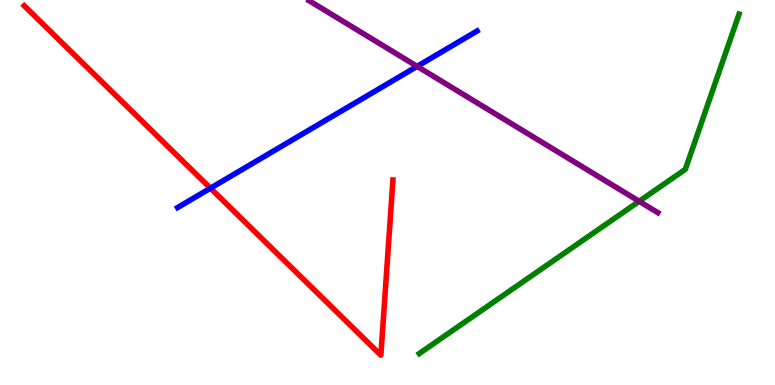[{'lines': ['blue', 'red'], 'intersections': [{'x': 2.72, 'y': 5.11}]}, {'lines': ['green', 'red'], 'intersections': []}, {'lines': ['purple', 'red'], 'intersections': []}, {'lines': ['blue', 'green'], 'intersections': []}, {'lines': ['blue', 'purple'], 'intersections': [{'x': 5.38, 'y': 8.28}]}, {'lines': ['green', 'purple'], 'intersections': [{'x': 8.25, 'y': 4.77}]}]